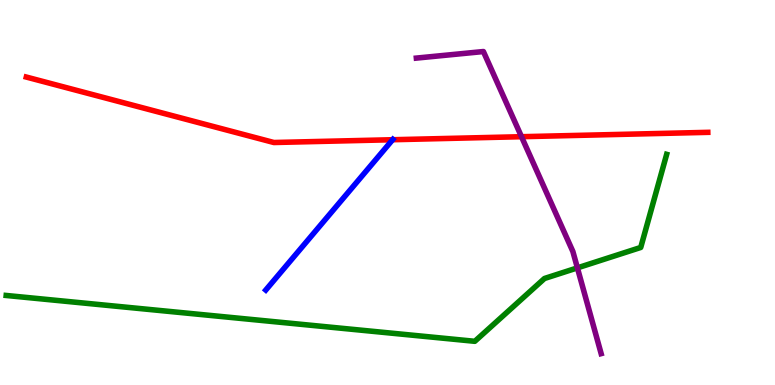[{'lines': ['blue', 'red'], 'intersections': [{'x': 5.07, 'y': 6.37}]}, {'lines': ['green', 'red'], 'intersections': []}, {'lines': ['purple', 'red'], 'intersections': [{'x': 6.73, 'y': 6.45}]}, {'lines': ['blue', 'green'], 'intersections': []}, {'lines': ['blue', 'purple'], 'intersections': []}, {'lines': ['green', 'purple'], 'intersections': [{'x': 7.45, 'y': 3.04}]}]